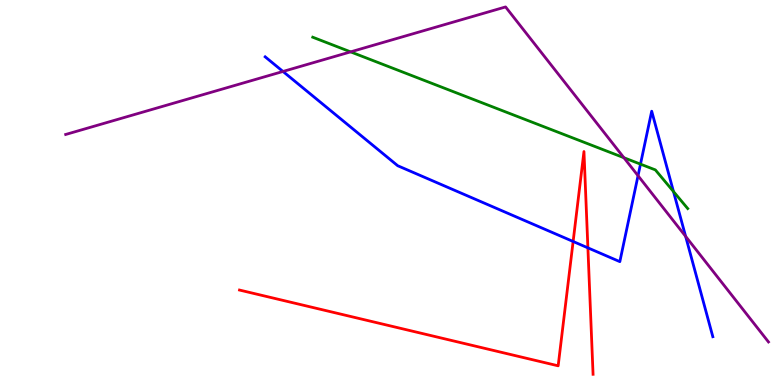[{'lines': ['blue', 'red'], 'intersections': [{'x': 7.4, 'y': 3.73}, {'x': 7.59, 'y': 3.56}]}, {'lines': ['green', 'red'], 'intersections': []}, {'lines': ['purple', 'red'], 'intersections': []}, {'lines': ['blue', 'green'], 'intersections': [{'x': 8.26, 'y': 5.74}, {'x': 8.69, 'y': 5.02}]}, {'lines': ['blue', 'purple'], 'intersections': [{'x': 3.65, 'y': 8.14}, {'x': 8.23, 'y': 5.44}, {'x': 8.85, 'y': 3.86}]}, {'lines': ['green', 'purple'], 'intersections': [{'x': 4.52, 'y': 8.65}, {'x': 8.05, 'y': 5.9}]}]